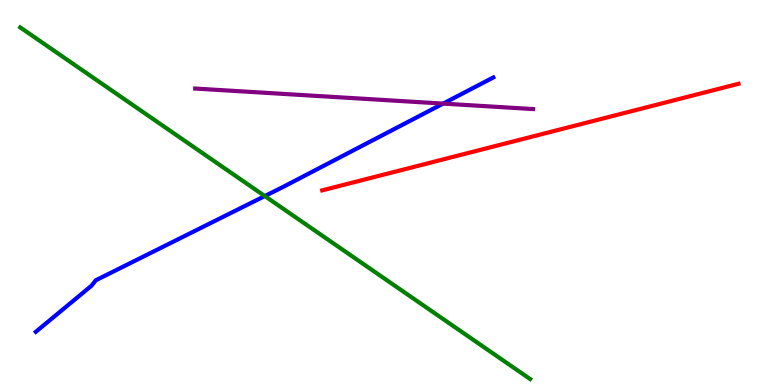[{'lines': ['blue', 'red'], 'intersections': []}, {'lines': ['green', 'red'], 'intersections': []}, {'lines': ['purple', 'red'], 'intersections': []}, {'lines': ['blue', 'green'], 'intersections': [{'x': 3.42, 'y': 4.91}]}, {'lines': ['blue', 'purple'], 'intersections': [{'x': 5.72, 'y': 7.31}]}, {'lines': ['green', 'purple'], 'intersections': []}]